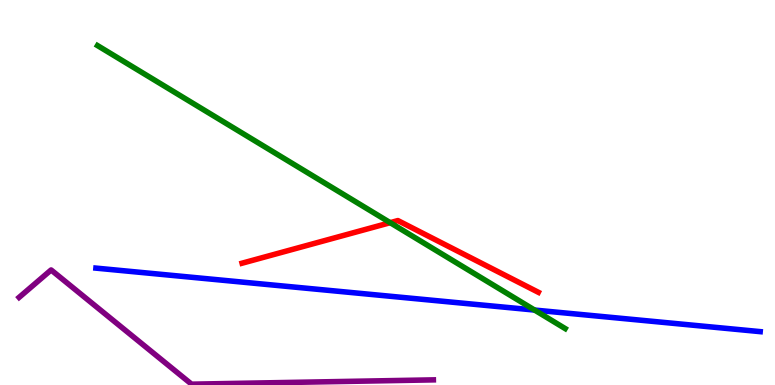[{'lines': ['blue', 'red'], 'intersections': []}, {'lines': ['green', 'red'], 'intersections': [{'x': 5.03, 'y': 4.22}]}, {'lines': ['purple', 'red'], 'intersections': []}, {'lines': ['blue', 'green'], 'intersections': [{'x': 6.9, 'y': 1.95}]}, {'lines': ['blue', 'purple'], 'intersections': []}, {'lines': ['green', 'purple'], 'intersections': []}]